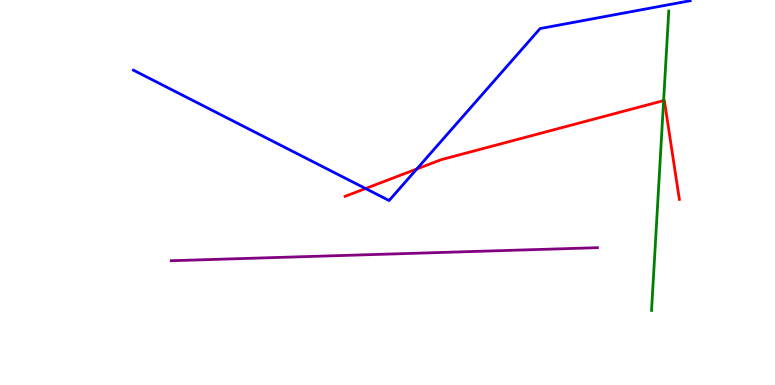[{'lines': ['blue', 'red'], 'intersections': [{'x': 4.72, 'y': 5.1}, {'x': 5.38, 'y': 5.61}]}, {'lines': ['green', 'red'], 'intersections': [{'x': 8.56, 'y': 7.39}]}, {'lines': ['purple', 'red'], 'intersections': []}, {'lines': ['blue', 'green'], 'intersections': []}, {'lines': ['blue', 'purple'], 'intersections': []}, {'lines': ['green', 'purple'], 'intersections': []}]